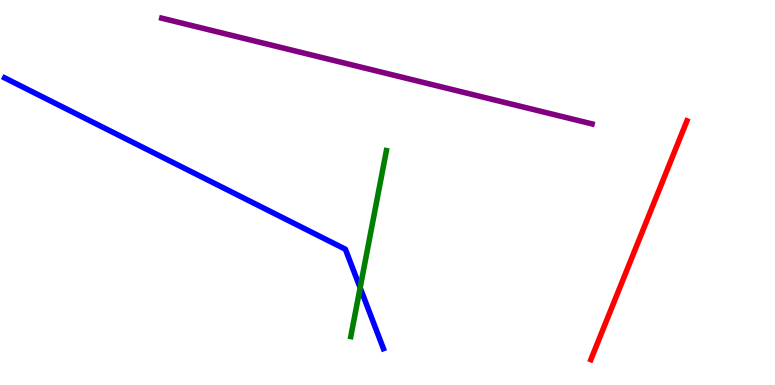[{'lines': ['blue', 'red'], 'intersections': []}, {'lines': ['green', 'red'], 'intersections': []}, {'lines': ['purple', 'red'], 'intersections': []}, {'lines': ['blue', 'green'], 'intersections': [{'x': 4.65, 'y': 2.53}]}, {'lines': ['blue', 'purple'], 'intersections': []}, {'lines': ['green', 'purple'], 'intersections': []}]